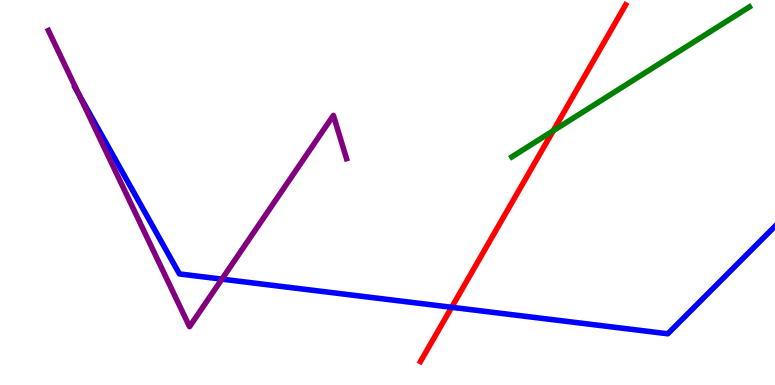[{'lines': ['blue', 'red'], 'intersections': [{'x': 5.83, 'y': 2.02}]}, {'lines': ['green', 'red'], 'intersections': [{'x': 7.14, 'y': 6.6}]}, {'lines': ['purple', 'red'], 'intersections': []}, {'lines': ['blue', 'green'], 'intersections': []}, {'lines': ['blue', 'purple'], 'intersections': [{'x': 1.02, 'y': 7.55}, {'x': 2.86, 'y': 2.75}]}, {'lines': ['green', 'purple'], 'intersections': []}]